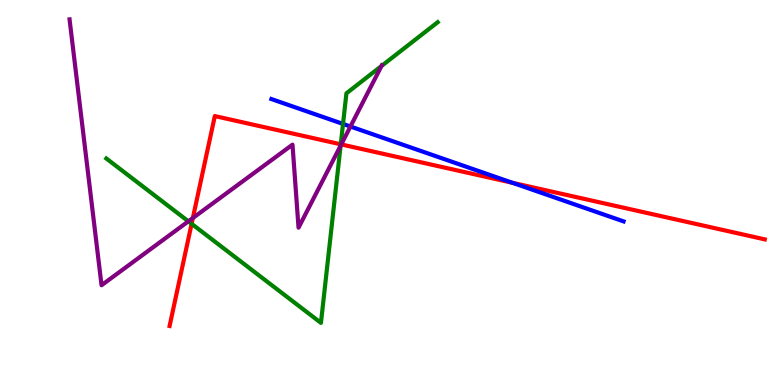[{'lines': ['blue', 'red'], 'intersections': [{'x': 6.61, 'y': 5.25}]}, {'lines': ['green', 'red'], 'intersections': [{'x': 2.47, 'y': 4.19}, {'x': 4.4, 'y': 6.25}]}, {'lines': ['purple', 'red'], 'intersections': [{'x': 2.49, 'y': 4.34}, {'x': 4.4, 'y': 6.25}]}, {'lines': ['blue', 'green'], 'intersections': [{'x': 4.43, 'y': 6.78}]}, {'lines': ['blue', 'purple'], 'intersections': [{'x': 4.52, 'y': 6.71}]}, {'lines': ['green', 'purple'], 'intersections': [{'x': 2.43, 'y': 4.25}, {'x': 4.39, 'y': 6.22}, {'x': 4.92, 'y': 8.29}]}]